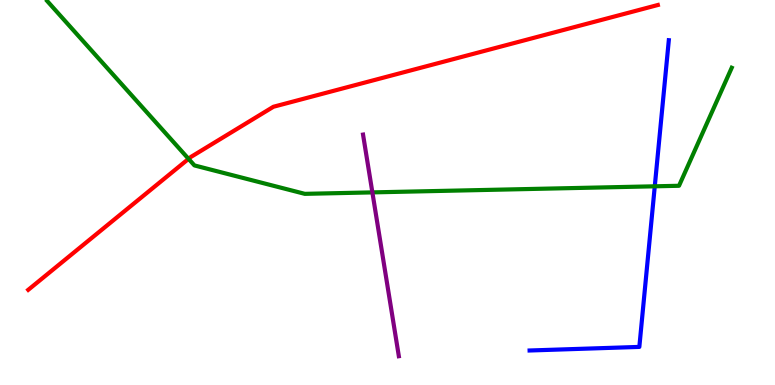[{'lines': ['blue', 'red'], 'intersections': []}, {'lines': ['green', 'red'], 'intersections': [{'x': 2.43, 'y': 5.87}]}, {'lines': ['purple', 'red'], 'intersections': []}, {'lines': ['blue', 'green'], 'intersections': [{'x': 8.45, 'y': 5.16}]}, {'lines': ['blue', 'purple'], 'intersections': []}, {'lines': ['green', 'purple'], 'intersections': [{'x': 4.8, 'y': 5.0}]}]